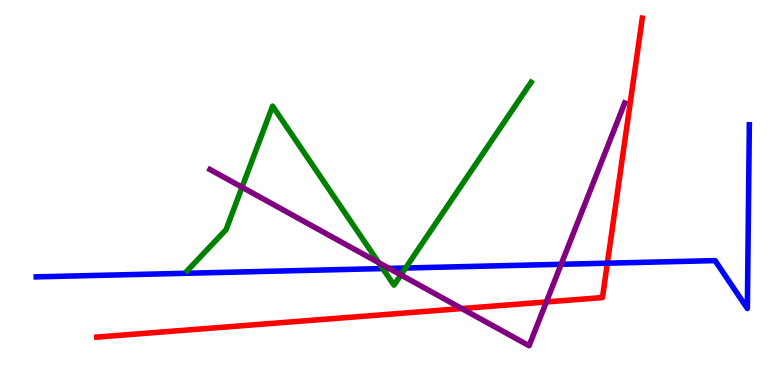[{'lines': ['blue', 'red'], 'intersections': [{'x': 7.84, 'y': 3.16}]}, {'lines': ['green', 'red'], 'intersections': []}, {'lines': ['purple', 'red'], 'intersections': [{'x': 5.96, 'y': 1.99}, {'x': 7.05, 'y': 2.16}]}, {'lines': ['blue', 'green'], 'intersections': [{'x': 4.94, 'y': 3.02}, {'x': 5.23, 'y': 3.04}]}, {'lines': ['blue', 'purple'], 'intersections': [{'x': 5.02, 'y': 3.03}, {'x': 7.24, 'y': 3.14}]}, {'lines': ['green', 'purple'], 'intersections': [{'x': 3.12, 'y': 5.14}, {'x': 4.89, 'y': 3.18}, {'x': 5.17, 'y': 2.86}]}]